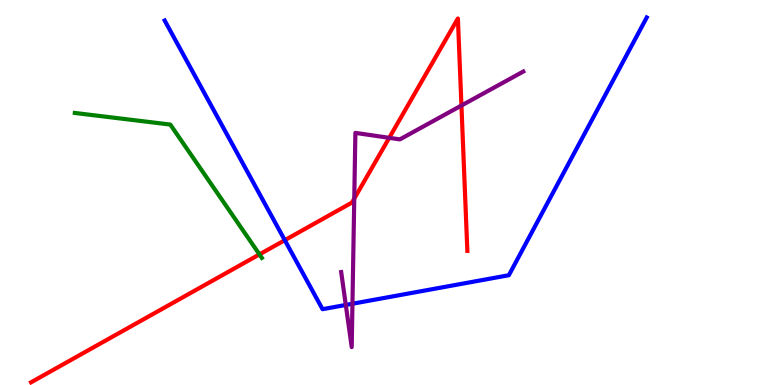[{'lines': ['blue', 'red'], 'intersections': [{'x': 3.67, 'y': 3.76}]}, {'lines': ['green', 'red'], 'intersections': [{'x': 3.35, 'y': 3.39}]}, {'lines': ['purple', 'red'], 'intersections': [{'x': 4.57, 'y': 4.84}, {'x': 5.02, 'y': 6.42}, {'x': 5.95, 'y': 7.26}]}, {'lines': ['blue', 'green'], 'intersections': []}, {'lines': ['blue', 'purple'], 'intersections': [{'x': 4.46, 'y': 2.08}, {'x': 4.55, 'y': 2.11}]}, {'lines': ['green', 'purple'], 'intersections': []}]